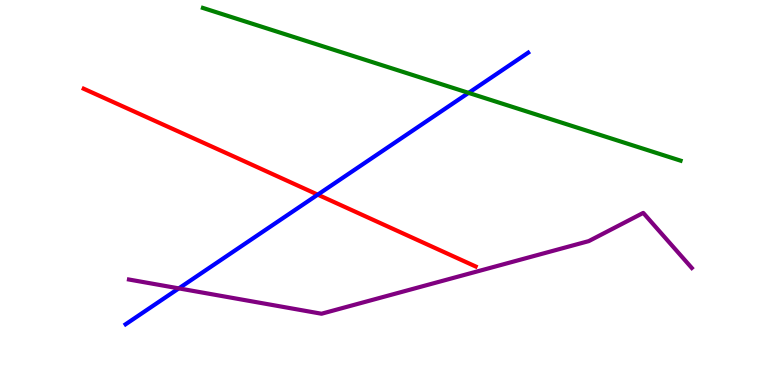[{'lines': ['blue', 'red'], 'intersections': [{'x': 4.1, 'y': 4.94}]}, {'lines': ['green', 'red'], 'intersections': []}, {'lines': ['purple', 'red'], 'intersections': []}, {'lines': ['blue', 'green'], 'intersections': [{'x': 6.05, 'y': 7.59}]}, {'lines': ['blue', 'purple'], 'intersections': [{'x': 2.31, 'y': 2.51}]}, {'lines': ['green', 'purple'], 'intersections': []}]